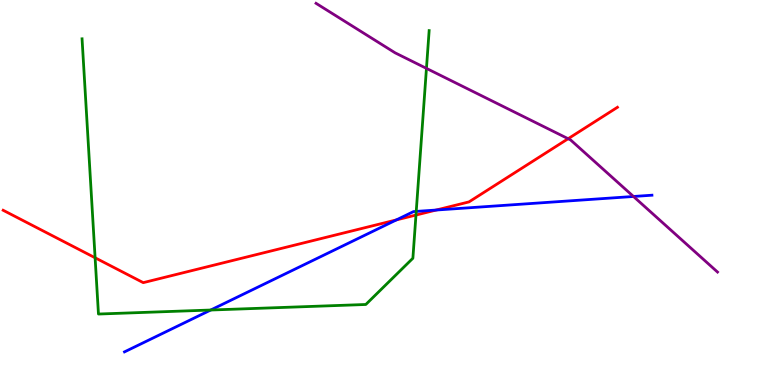[{'lines': ['blue', 'red'], 'intersections': [{'x': 5.11, 'y': 4.29}, {'x': 5.63, 'y': 4.54}]}, {'lines': ['green', 'red'], 'intersections': [{'x': 1.23, 'y': 3.3}, {'x': 5.37, 'y': 4.41}]}, {'lines': ['purple', 'red'], 'intersections': [{'x': 7.33, 'y': 6.4}]}, {'lines': ['blue', 'green'], 'intersections': [{'x': 2.72, 'y': 1.95}, {'x': 5.37, 'y': 4.51}]}, {'lines': ['blue', 'purple'], 'intersections': [{'x': 8.17, 'y': 4.9}]}, {'lines': ['green', 'purple'], 'intersections': [{'x': 5.5, 'y': 8.22}]}]